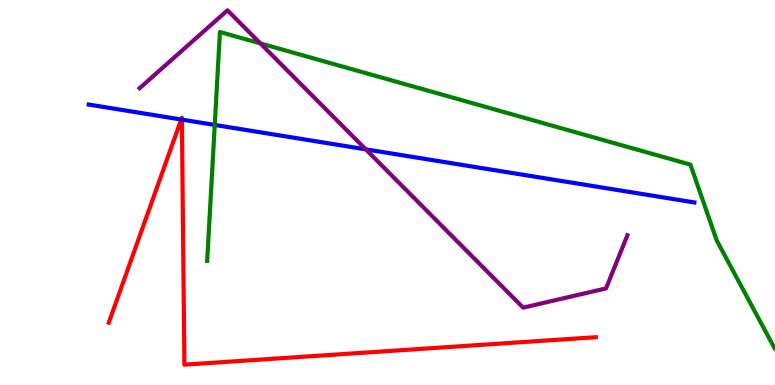[{'lines': ['blue', 'red'], 'intersections': [{'x': 2.34, 'y': 6.9}, {'x': 2.35, 'y': 6.89}]}, {'lines': ['green', 'red'], 'intersections': []}, {'lines': ['purple', 'red'], 'intersections': []}, {'lines': ['blue', 'green'], 'intersections': [{'x': 2.77, 'y': 6.76}]}, {'lines': ['blue', 'purple'], 'intersections': [{'x': 4.72, 'y': 6.12}]}, {'lines': ['green', 'purple'], 'intersections': [{'x': 3.36, 'y': 8.87}]}]